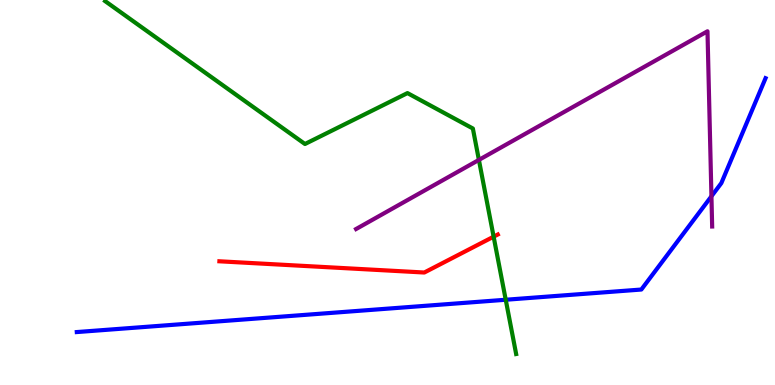[{'lines': ['blue', 'red'], 'intersections': []}, {'lines': ['green', 'red'], 'intersections': [{'x': 6.37, 'y': 3.85}]}, {'lines': ['purple', 'red'], 'intersections': []}, {'lines': ['blue', 'green'], 'intersections': [{'x': 6.53, 'y': 2.21}]}, {'lines': ['blue', 'purple'], 'intersections': [{'x': 9.18, 'y': 4.9}]}, {'lines': ['green', 'purple'], 'intersections': [{'x': 6.18, 'y': 5.85}]}]